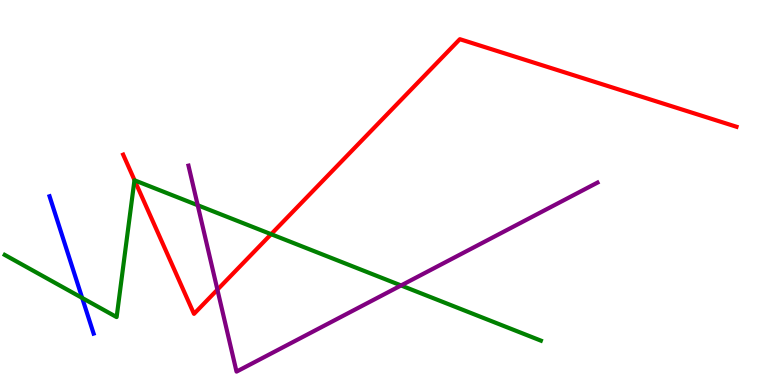[{'lines': ['blue', 'red'], 'intersections': []}, {'lines': ['green', 'red'], 'intersections': [{'x': 1.74, 'y': 5.32}, {'x': 3.5, 'y': 3.92}]}, {'lines': ['purple', 'red'], 'intersections': [{'x': 2.81, 'y': 2.48}]}, {'lines': ['blue', 'green'], 'intersections': [{'x': 1.06, 'y': 2.26}]}, {'lines': ['blue', 'purple'], 'intersections': []}, {'lines': ['green', 'purple'], 'intersections': [{'x': 2.55, 'y': 4.67}, {'x': 5.17, 'y': 2.59}]}]